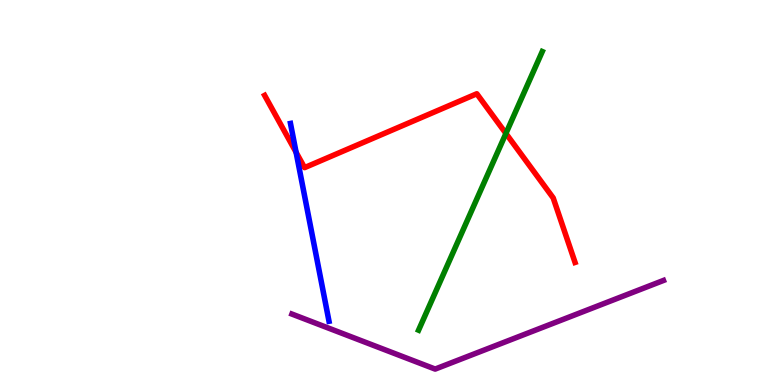[{'lines': ['blue', 'red'], 'intersections': [{'x': 3.82, 'y': 6.04}]}, {'lines': ['green', 'red'], 'intersections': [{'x': 6.53, 'y': 6.53}]}, {'lines': ['purple', 'red'], 'intersections': []}, {'lines': ['blue', 'green'], 'intersections': []}, {'lines': ['blue', 'purple'], 'intersections': []}, {'lines': ['green', 'purple'], 'intersections': []}]